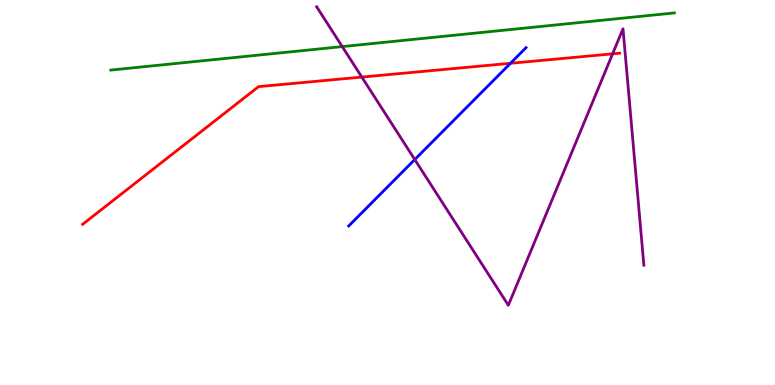[{'lines': ['blue', 'red'], 'intersections': [{'x': 6.59, 'y': 8.36}]}, {'lines': ['green', 'red'], 'intersections': []}, {'lines': ['purple', 'red'], 'intersections': [{'x': 4.67, 'y': 8.0}, {'x': 7.9, 'y': 8.6}]}, {'lines': ['blue', 'green'], 'intersections': []}, {'lines': ['blue', 'purple'], 'intersections': [{'x': 5.35, 'y': 5.86}]}, {'lines': ['green', 'purple'], 'intersections': [{'x': 4.42, 'y': 8.79}]}]